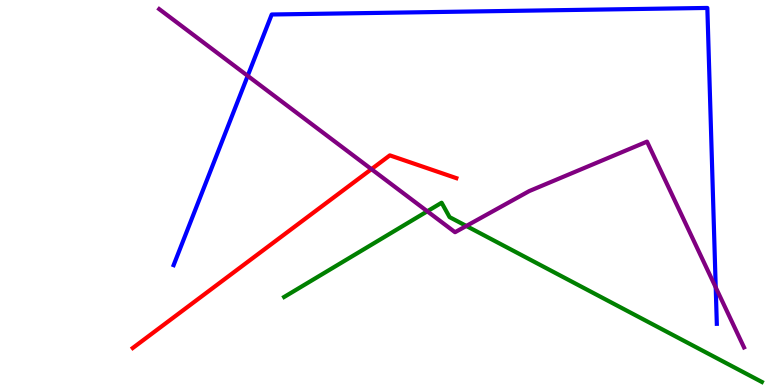[{'lines': ['blue', 'red'], 'intersections': []}, {'lines': ['green', 'red'], 'intersections': []}, {'lines': ['purple', 'red'], 'intersections': [{'x': 4.79, 'y': 5.61}]}, {'lines': ['blue', 'green'], 'intersections': []}, {'lines': ['blue', 'purple'], 'intersections': [{'x': 3.2, 'y': 8.03}, {'x': 9.24, 'y': 2.54}]}, {'lines': ['green', 'purple'], 'intersections': [{'x': 5.51, 'y': 4.51}, {'x': 6.02, 'y': 4.13}]}]